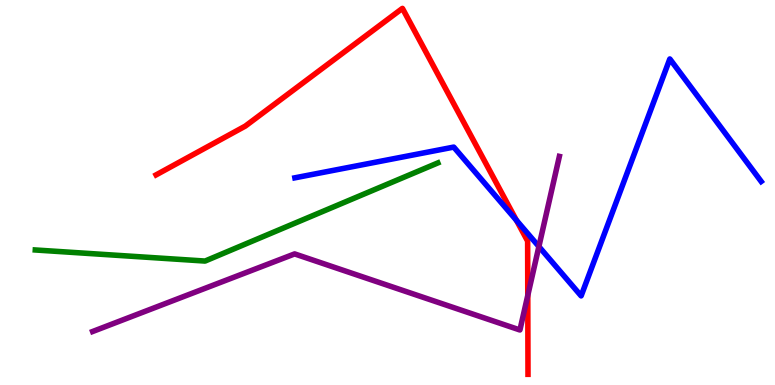[{'lines': ['blue', 'red'], 'intersections': [{'x': 6.66, 'y': 4.28}]}, {'lines': ['green', 'red'], 'intersections': []}, {'lines': ['purple', 'red'], 'intersections': [{'x': 6.81, 'y': 2.33}]}, {'lines': ['blue', 'green'], 'intersections': []}, {'lines': ['blue', 'purple'], 'intersections': [{'x': 6.95, 'y': 3.6}]}, {'lines': ['green', 'purple'], 'intersections': []}]